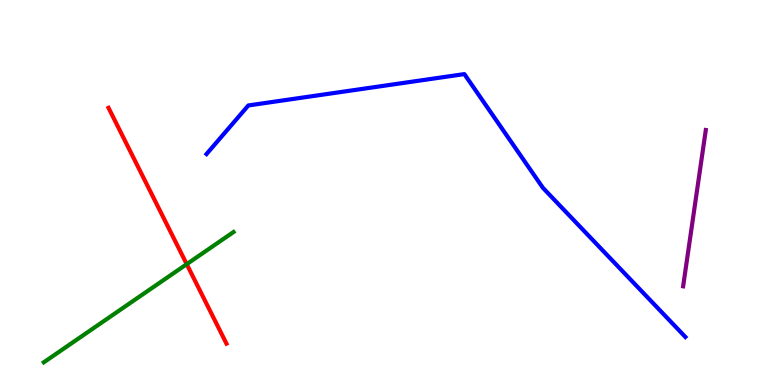[{'lines': ['blue', 'red'], 'intersections': []}, {'lines': ['green', 'red'], 'intersections': [{'x': 2.41, 'y': 3.14}]}, {'lines': ['purple', 'red'], 'intersections': []}, {'lines': ['blue', 'green'], 'intersections': []}, {'lines': ['blue', 'purple'], 'intersections': []}, {'lines': ['green', 'purple'], 'intersections': []}]